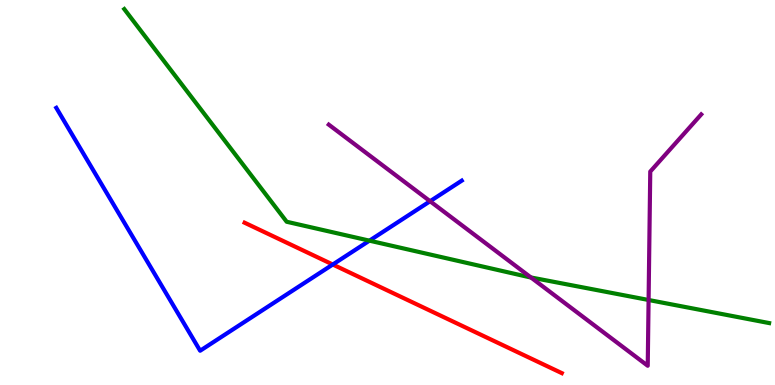[{'lines': ['blue', 'red'], 'intersections': [{'x': 4.29, 'y': 3.13}]}, {'lines': ['green', 'red'], 'intersections': []}, {'lines': ['purple', 'red'], 'intersections': []}, {'lines': ['blue', 'green'], 'intersections': [{'x': 4.77, 'y': 3.75}]}, {'lines': ['blue', 'purple'], 'intersections': [{'x': 5.55, 'y': 4.77}]}, {'lines': ['green', 'purple'], 'intersections': [{'x': 6.85, 'y': 2.79}, {'x': 8.37, 'y': 2.21}]}]